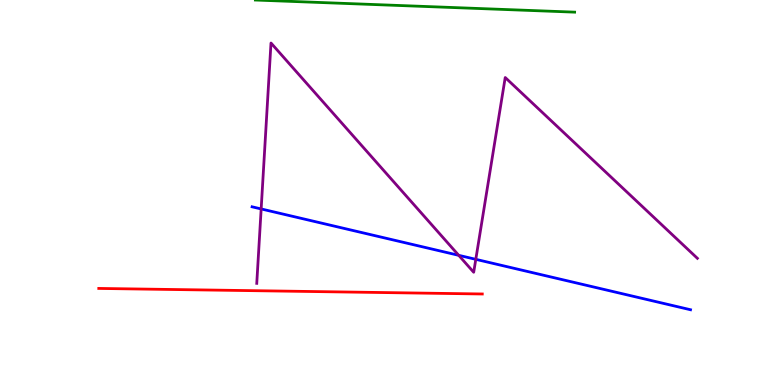[{'lines': ['blue', 'red'], 'intersections': []}, {'lines': ['green', 'red'], 'intersections': []}, {'lines': ['purple', 'red'], 'intersections': []}, {'lines': ['blue', 'green'], 'intersections': []}, {'lines': ['blue', 'purple'], 'intersections': [{'x': 3.37, 'y': 4.57}, {'x': 5.92, 'y': 3.37}, {'x': 6.14, 'y': 3.26}]}, {'lines': ['green', 'purple'], 'intersections': []}]